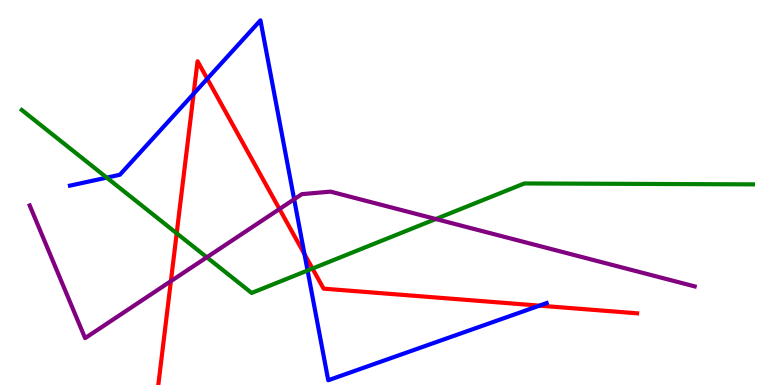[{'lines': ['blue', 'red'], 'intersections': [{'x': 2.5, 'y': 7.56}, {'x': 2.67, 'y': 7.95}, {'x': 3.93, 'y': 3.4}, {'x': 6.96, 'y': 2.06}]}, {'lines': ['green', 'red'], 'intersections': [{'x': 2.28, 'y': 3.94}, {'x': 4.03, 'y': 3.03}]}, {'lines': ['purple', 'red'], 'intersections': [{'x': 2.21, 'y': 2.7}, {'x': 3.61, 'y': 4.57}]}, {'lines': ['blue', 'green'], 'intersections': [{'x': 1.38, 'y': 5.39}, {'x': 3.97, 'y': 2.97}]}, {'lines': ['blue', 'purple'], 'intersections': [{'x': 3.8, 'y': 4.82}]}, {'lines': ['green', 'purple'], 'intersections': [{'x': 2.67, 'y': 3.32}, {'x': 5.62, 'y': 4.31}]}]